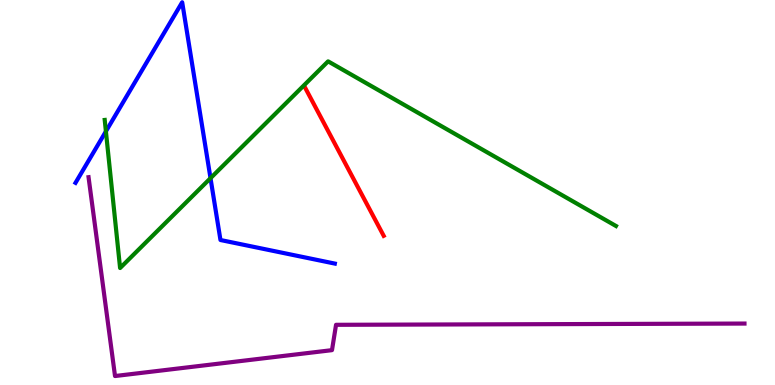[{'lines': ['blue', 'red'], 'intersections': []}, {'lines': ['green', 'red'], 'intersections': []}, {'lines': ['purple', 'red'], 'intersections': []}, {'lines': ['blue', 'green'], 'intersections': [{'x': 1.37, 'y': 6.59}, {'x': 2.72, 'y': 5.37}]}, {'lines': ['blue', 'purple'], 'intersections': []}, {'lines': ['green', 'purple'], 'intersections': []}]